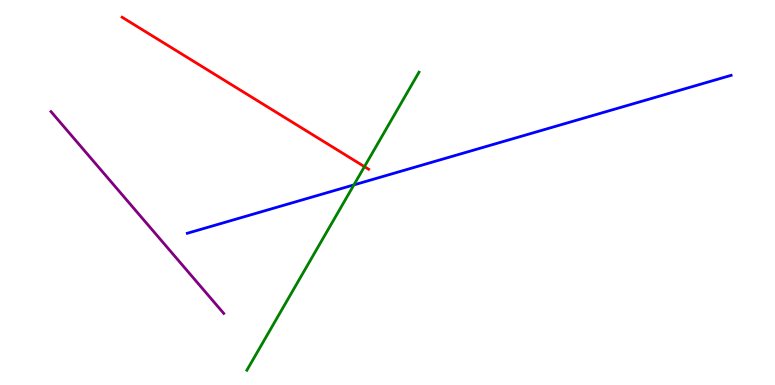[{'lines': ['blue', 'red'], 'intersections': []}, {'lines': ['green', 'red'], 'intersections': [{'x': 4.7, 'y': 5.67}]}, {'lines': ['purple', 'red'], 'intersections': []}, {'lines': ['blue', 'green'], 'intersections': [{'x': 4.57, 'y': 5.2}]}, {'lines': ['blue', 'purple'], 'intersections': []}, {'lines': ['green', 'purple'], 'intersections': []}]